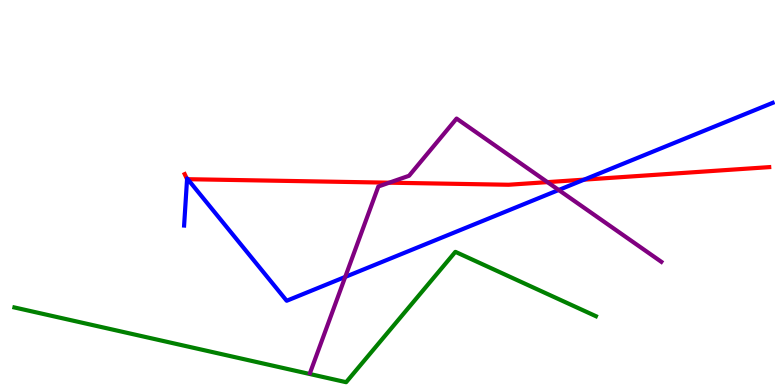[{'lines': ['blue', 'red'], 'intersections': [{'x': 2.41, 'y': 5.35}, {'x': 2.42, 'y': 5.35}, {'x': 7.54, 'y': 5.33}]}, {'lines': ['green', 'red'], 'intersections': []}, {'lines': ['purple', 'red'], 'intersections': [{'x': 5.02, 'y': 5.25}, {'x': 7.06, 'y': 5.27}]}, {'lines': ['blue', 'green'], 'intersections': []}, {'lines': ['blue', 'purple'], 'intersections': [{'x': 4.45, 'y': 2.81}, {'x': 7.21, 'y': 5.06}]}, {'lines': ['green', 'purple'], 'intersections': []}]